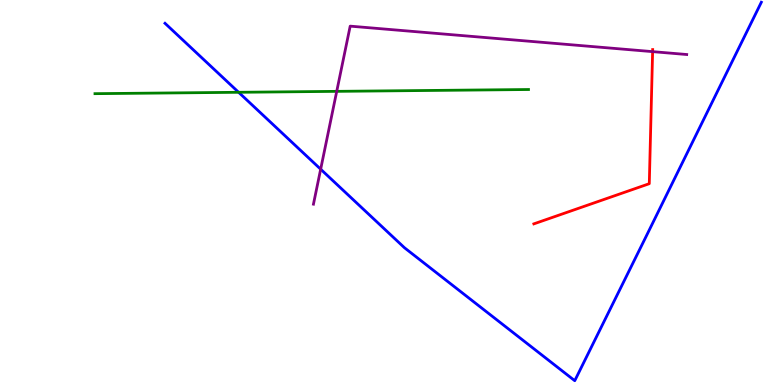[{'lines': ['blue', 'red'], 'intersections': []}, {'lines': ['green', 'red'], 'intersections': []}, {'lines': ['purple', 'red'], 'intersections': [{'x': 8.42, 'y': 8.66}]}, {'lines': ['blue', 'green'], 'intersections': [{'x': 3.08, 'y': 7.6}]}, {'lines': ['blue', 'purple'], 'intersections': [{'x': 4.14, 'y': 5.61}]}, {'lines': ['green', 'purple'], 'intersections': [{'x': 4.34, 'y': 7.63}]}]